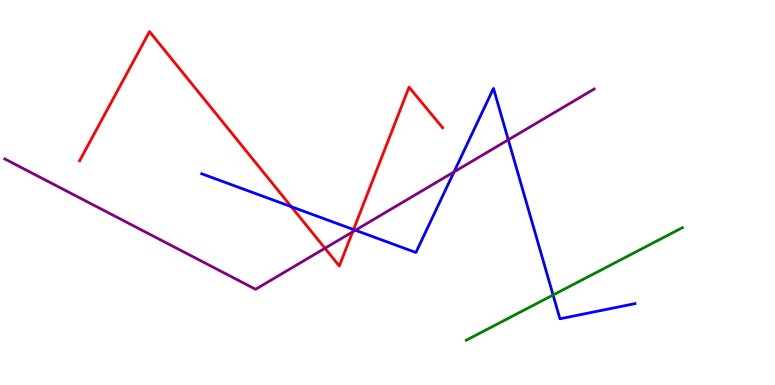[{'lines': ['blue', 'red'], 'intersections': [{'x': 3.76, 'y': 4.63}, {'x': 4.56, 'y': 4.04}]}, {'lines': ['green', 'red'], 'intersections': []}, {'lines': ['purple', 'red'], 'intersections': [{'x': 4.19, 'y': 3.55}, {'x': 4.55, 'y': 3.98}]}, {'lines': ['blue', 'green'], 'intersections': [{'x': 7.14, 'y': 2.34}]}, {'lines': ['blue', 'purple'], 'intersections': [{'x': 4.59, 'y': 4.02}, {'x': 5.86, 'y': 5.53}, {'x': 6.56, 'y': 6.37}]}, {'lines': ['green', 'purple'], 'intersections': []}]